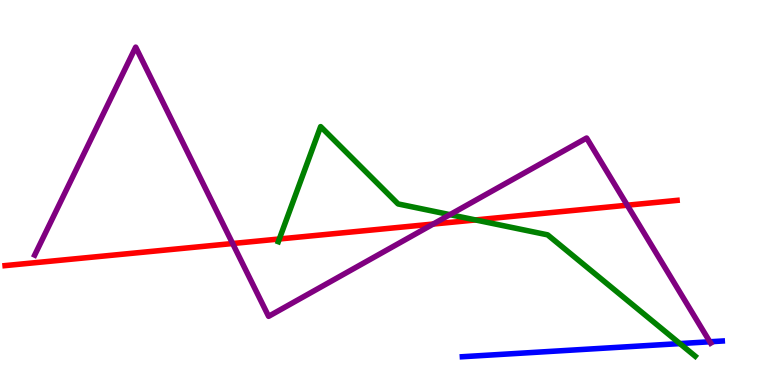[{'lines': ['blue', 'red'], 'intersections': []}, {'lines': ['green', 'red'], 'intersections': [{'x': 3.6, 'y': 3.79}, {'x': 6.14, 'y': 4.29}]}, {'lines': ['purple', 'red'], 'intersections': [{'x': 3.0, 'y': 3.67}, {'x': 5.59, 'y': 4.18}, {'x': 8.09, 'y': 4.67}]}, {'lines': ['blue', 'green'], 'intersections': [{'x': 8.77, 'y': 1.08}]}, {'lines': ['blue', 'purple'], 'intersections': [{'x': 9.16, 'y': 1.12}]}, {'lines': ['green', 'purple'], 'intersections': [{'x': 5.81, 'y': 4.42}]}]